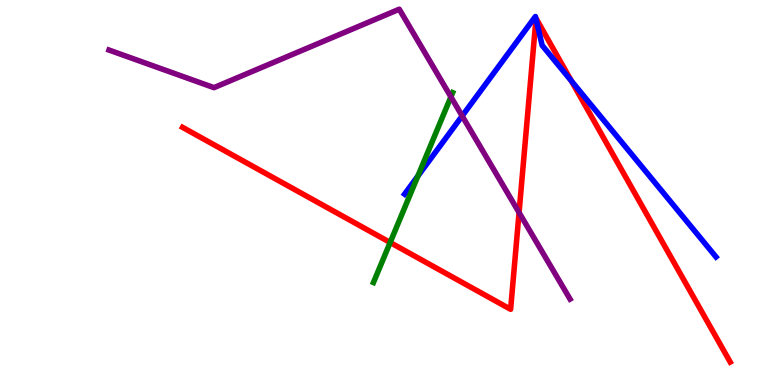[{'lines': ['blue', 'red'], 'intersections': [{'x': 6.92, 'y': 9.51}, {'x': 7.37, 'y': 7.9}]}, {'lines': ['green', 'red'], 'intersections': [{'x': 5.03, 'y': 3.7}]}, {'lines': ['purple', 'red'], 'intersections': [{'x': 6.7, 'y': 4.48}]}, {'lines': ['blue', 'green'], 'intersections': [{'x': 5.39, 'y': 5.43}]}, {'lines': ['blue', 'purple'], 'intersections': [{'x': 5.96, 'y': 6.99}]}, {'lines': ['green', 'purple'], 'intersections': [{'x': 5.82, 'y': 7.48}]}]